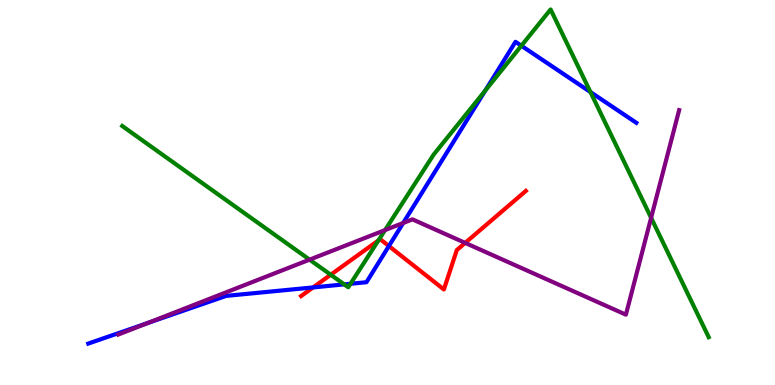[{'lines': ['blue', 'red'], 'intersections': [{'x': 4.04, 'y': 2.53}, {'x': 5.02, 'y': 3.61}]}, {'lines': ['green', 'red'], 'intersections': [{'x': 4.27, 'y': 2.86}, {'x': 4.88, 'y': 3.76}]}, {'lines': ['purple', 'red'], 'intersections': [{'x': 6.0, 'y': 3.69}]}, {'lines': ['blue', 'green'], 'intersections': [{'x': 4.44, 'y': 2.61}, {'x': 4.52, 'y': 2.63}, {'x': 6.26, 'y': 7.65}, {'x': 6.73, 'y': 8.81}, {'x': 7.62, 'y': 7.61}]}, {'lines': ['blue', 'purple'], 'intersections': [{'x': 1.9, 'y': 1.61}, {'x': 5.2, 'y': 4.21}]}, {'lines': ['green', 'purple'], 'intersections': [{'x': 3.99, 'y': 3.26}, {'x': 4.97, 'y': 4.02}, {'x': 8.4, 'y': 4.34}]}]